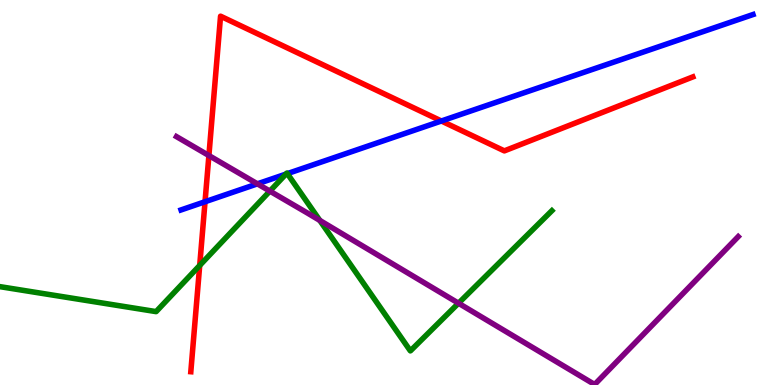[{'lines': ['blue', 'red'], 'intersections': [{'x': 2.65, 'y': 4.76}, {'x': 5.7, 'y': 6.86}]}, {'lines': ['green', 'red'], 'intersections': [{'x': 2.58, 'y': 3.11}]}, {'lines': ['purple', 'red'], 'intersections': [{'x': 2.7, 'y': 5.96}]}, {'lines': ['blue', 'green'], 'intersections': [{'x': 3.69, 'y': 5.48}, {'x': 3.71, 'y': 5.49}]}, {'lines': ['blue', 'purple'], 'intersections': [{'x': 3.32, 'y': 5.22}]}, {'lines': ['green', 'purple'], 'intersections': [{'x': 3.48, 'y': 5.04}, {'x': 4.13, 'y': 4.27}, {'x': 5.92, 'y': 2.12}]}]